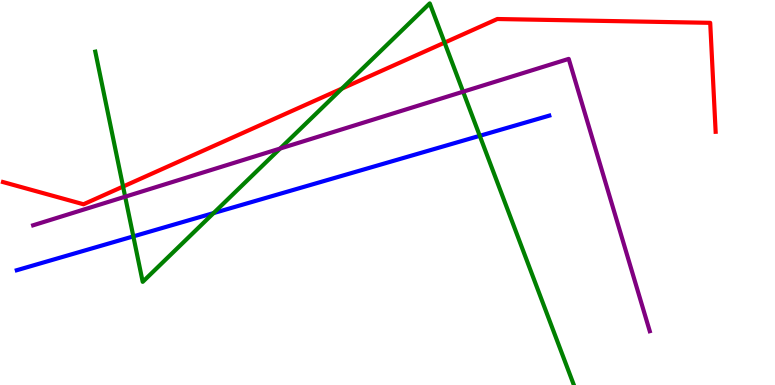[{'lines': ['blue', 'red'], 'intersections': []}, {'lines': ['green', 'red'], 'intersections': [{'x': 1.59, 'y': 5.15}, {'x': 4.41, 'y': 7.7}, {'x': 5.74, 'y': 8.89}]}, {'lines': ['purple', 'red'], 'intersections': []}, {'lines': ['blue', 'green'], 'intersections': [{'x': 1.72, 'y': 3.86}, {'x': 2.76, 'y': 4.47}, {'x': 6.19, 'y': 6.47}]}, {'lines': ['blue', 'purple'], 'intersections': []}, {'lines': ['green', 'purple'], 'intersections': [{'x': 1.61, 'y': 4.89}, {'x': 3.61, 'y': 6.14}, {'x': 5.98, 'y': 7.62}]}]